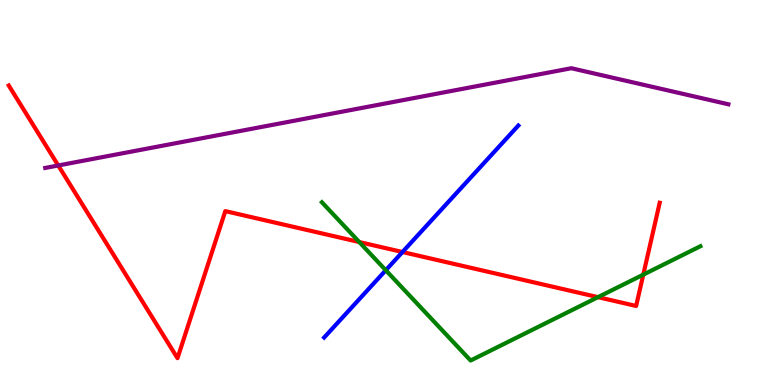[{'lines': ['blue', 'red'], 'intersections': [{'x': 5.19, 'y': 3.45}]}, {'lines': ['green', 'red'], 'intersections': [{'x': 4.64, 'y': 3.71}, {'x': 7.72, 'y': 2.28}, {'x': 8.3, 'y': 2.87}]}, {'lines': ['purple', 'red'], 'intersections': [{'x': 0.751, 'y': 5.7}]}, {'lines': ['blue', 'green'], 'intersections': [{'x': 4.98, 'y': 2.98}]}, {'lines': ['blue', 'purple'], 'intersections': []}, {'lines': ['green', 'purple'], 'intersections': []}]